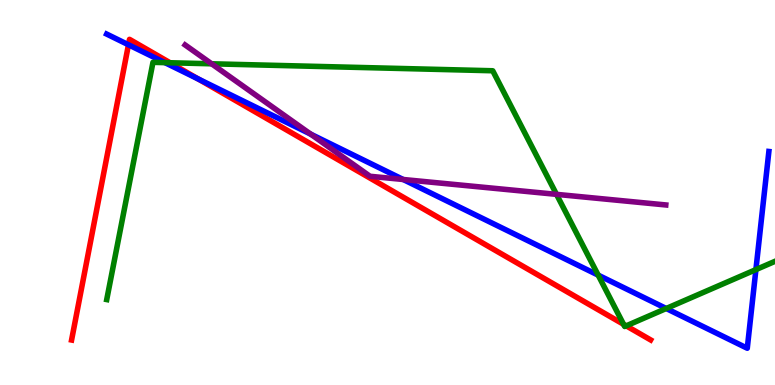[{'lines': ['blue', 'red'], 'intersections': [{'x': 1.66, 'y': 8.84}, {'x': 2.56, 'y': 7.95}]}, {'lines': ['green', 'red'], 'intersections': [{'x': 2.19, 'y': 8.37}, {'x': 8.05, 'y': 1.58}, {'x': 8.08, 'y': 1.54}]}, {'lines': ['purple', 'red'], 'intersections': []}, {'lines': ['blue', 'green'], 'intersections': [{'x': 2.13, 'y': 8.37}, {'x': 7.72, 'y': 2.85}, {'x': 8.6, 'y': 1.99}, {'x': 9.75, 'y': 3.0}]}, {'lines': ['blue', 'purple'], 'intersections': [{'x': 4.01, 'y': 6.52}, {'x': 5.2, 'y': 5.34}]}, {'lines': ['green', 'purple'], 'intersections': [{'x': 2.73, 'y': 8.34}, {'x': 7.18, 'y': 4.95}]}]